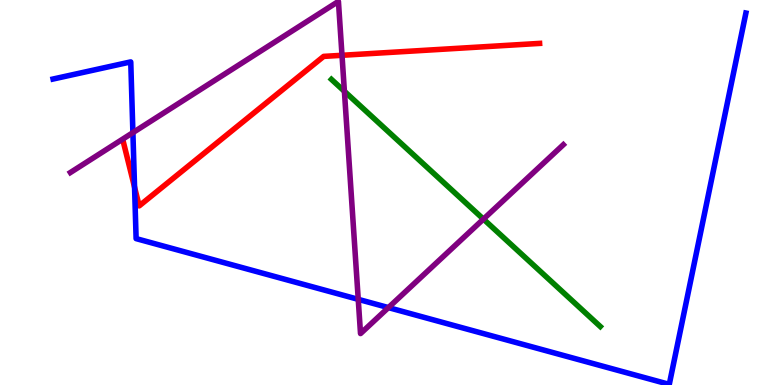[{'lines': ['blue', 'red'], 'intersections': [{'x': 1.74, 'y': 5.14}]}, {'lines': ['green', 'red'], 'intersections': []}, {'lines': ['purple', 'red'], 'intersections': [{'x': 4.41, 'y': 8.56}]}, {'lines': ['blue', 'green'], 'intersections': []}, {'lines': ['blue', 'purple'], 'intersections': [{'x': 1.71, 'y': 6.56}, {'x': 4.62, 'y': 2.22}, {'x': 5.01, 'y': 2.01}]}, {'lines': ['green', 'purple'], 'intersections': [{'x': 4.44, 'y': 7.63}, {'x': 6.24, 'y': 4.31}]}]